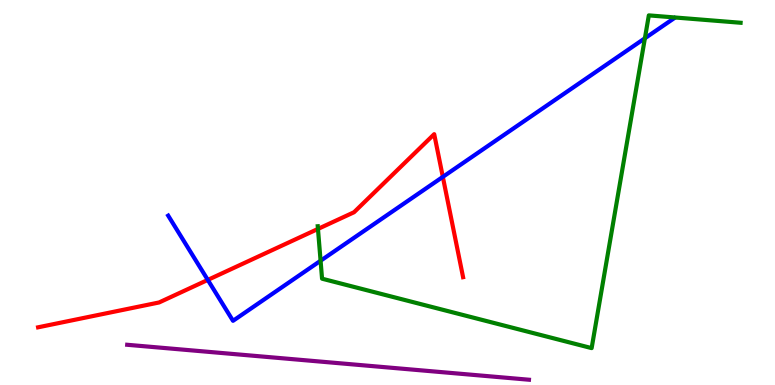[{'lines': ['blue', 'red'], 'intersections': [{'x': 2.68, 'y': 2.73}, {'x': 5.71, 'y': 5.41}]}, {'lines': ['green', 'red'], 'intersections': [{'x': 4.1, 'y': 4.05}]}, {'lines': ['purple', 'red'], 'intersections': []}, {'lines': ['blue', 'green'], 'intersections': [{'x': 4.14, 'y': 3.23}, {'x': 8.32, 'y': 9.01}]}, {'lines': ['blue', 'purple'], 'intersections': []}, {'lines': ['green', 'purple'], 'intersections': []}]